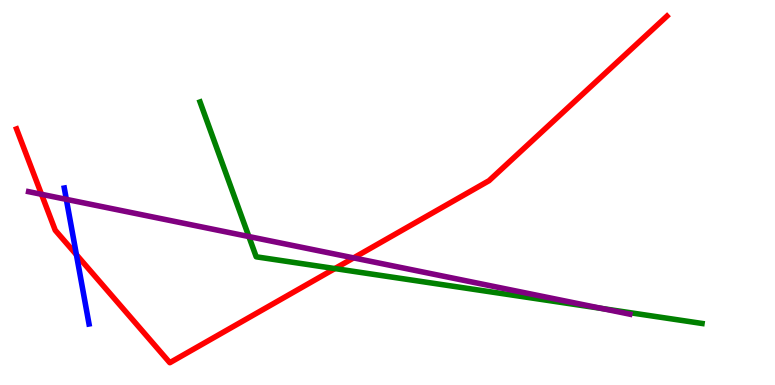[{'lines': ['blue', 'red'], 'intersections': [{'x': 0.986, 'y': 3.38}]}, {'lines': ['green', 'red'], 'intersections': [{'x': 4.32, 'y': 3.02}]}, {'lines': ['purple', 'red'], 'intersections': [{'x': 0.536, 'y': 4.95}, {'x': 4.56, 'y': 3.3}]}, {'lines': ['blue', 'green'], 'intersections': []}, {'lines': ['blue', 'purple'], 'intersections': [{'x': 0.856, 'y': 4.82}]}, {'lines': ['green', 'purple'], 'intersections': [{'x': 3.21, 'y': 3.86}, {'x': 7.77, 'y': 1.99}]}]